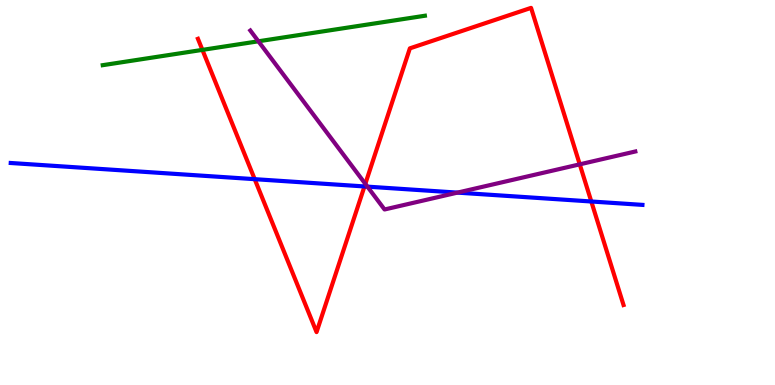[{'lines': ['blue', 'red'], 'intersections': [{'x': 3.29, 'y': 5.35}, {'x': 4.7, 'y': 5.16}, {'x': 7.63, 'y': 4.77}]}, {'lines': ['green', 'red'], 'intersections': [{'x': 2.61, 'y': 8.7}]}, {'lines': ['purple', 'red'], 'intersections': [{'x': 4.71, 'y': 5.22}, {'x': 7.48, 'y': 5.73}]}, {'lines': ['blue', 'green'], 'intersections': []}, {'lines': ['blue', 'purple'], 'intersections': [{'x': 4.74, 'y': 5.15}, {'x': 5.9, 'y': 5.0}]}, {'lines': ['green', 'purple'], 'intersections': [{'x': 3.33, 'y': 8.93}]}]